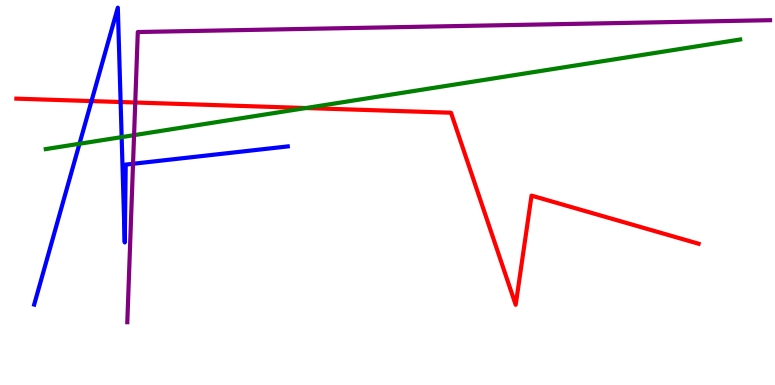[{'lines': ['blue', 'red'], 'intersections': [{'x': 1.18, 'y': 7.37}, {'x': 1.56, 'y': 7.35}]}, {'lines': ['green', 'red'], 'intersections': [{'x': 3.95, 'y': 7.19}]}, {'lines': ['purple', 'red'], 'intersections': [{'x': 1.75, 'y': 7.34}]}, {'lines': ['blue', 'green'], 'intersections': [{'x': 1.03, 'y': 6.27}, {'x': 1.57, 'y': 6.44}]}, {'lines': ['blue', 'purple'], 'intersections': [{'x': 1.72, 'y': 5.75}]}, {'lines': ['green', 'purple'], 'intersections': [{'x': 1.73, 'y': 6.49}]}]